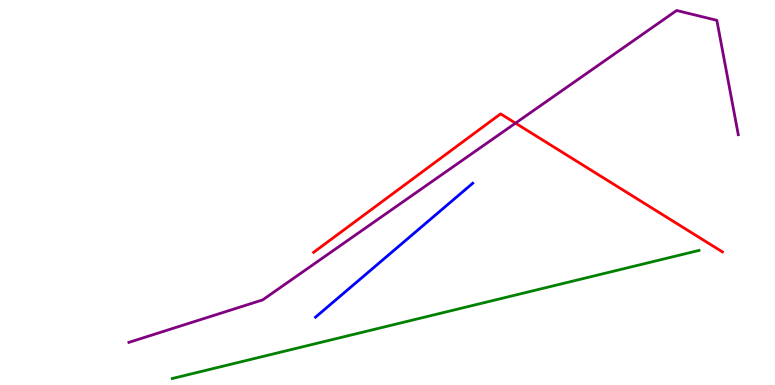[{'lines': ['blue', 'red'], 'intersections': []}, {'lines': ['green', 'red'], 'intersections': []}, {'lines': ['purple', 'red'], 'intersections': [{'x': 6.65, 'y': 6.8}]}, {'lines': ['blue', 'green'], 'intersections': []}, {'lines': ['blue', 'purple'], 'intersections': []}, {'lines': ['green', 'purple'], 'intersections': []}]